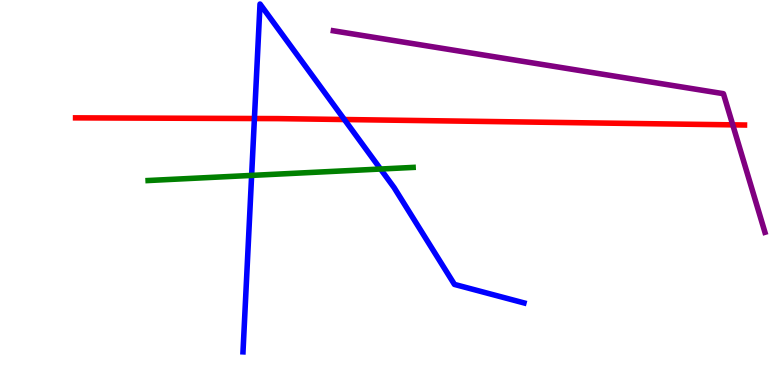[{'lines': ['blue', 'red'], 'intersections': [{'x': 3.28, 'y': 6.92}, {'x': 4.44, 'y': 6.9}]}, {'lines': ['green', 'red'], 'intersections': []}, {'lines': ['purple', 'red'], 'intersections': [{'x': 9.45, 'y': 6.76}]}, {'lines': ['blue', 'green'], 'intersections': [{'x': 3.25, 'y': 5.44}, {'x': 4.91, 'y': 5.61}]}, {'lines': ['blue', 'purple'], 'intersections': []}, {'lines': ['green', 'purple'], 'intersections': []}]